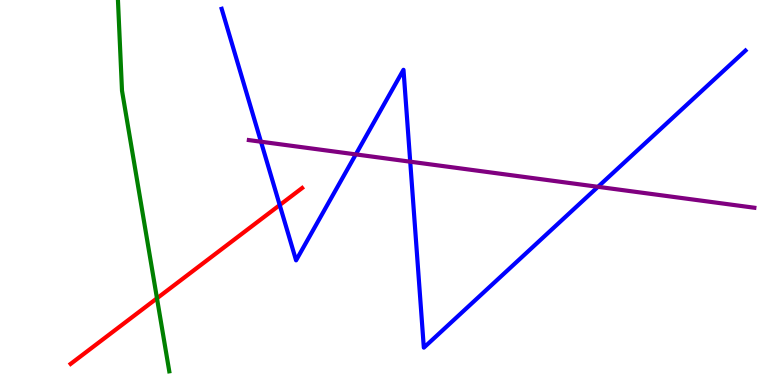[{'lines': ['blue', 'red'], 'intersections': [{'x': 3.61, 'y': 4.67}]}, {'lines': ['green', 'red'], 'intersections': [{'x': 2.03, 'y': 2.25}]}, {'lines': ['purple', 'red'], 'intersections': []}, {'lines': ['blue', 'green'], 'intersections': []}, {'lines': ['blue', 'purple'], 'intersections': [{'x': 3.37, 'y': 6.32}, {'x': 4.59, 'y': 5.99}, {'x': 5.29, 'y': 5.8}, {'x': 7.72, 'y': 5.15}]}, {'lines': ['green', 'purple'], 'intersections': []}]